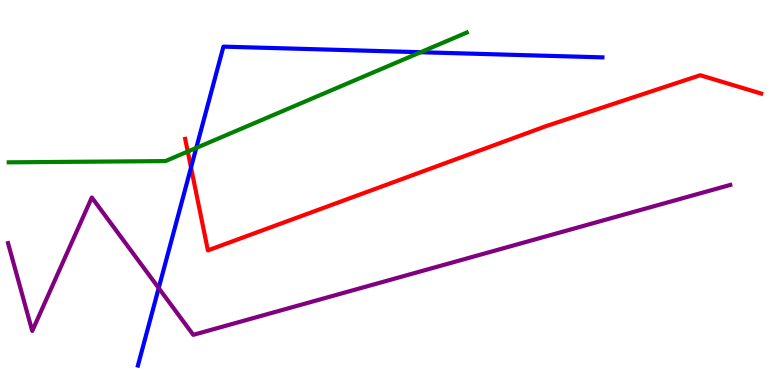[{'lines': ['blue', 'red'], 'intersections': [{'x': 2.46, 'y': 5.65}]}, {'lines': ['green', 'red'], 'intersections': [{'x': 2.42, 'y': 6.06}]}, {'lines': ['purple', 'red'], 'intersections': []}, {'lines': ['blue', 'green'], 'intersections': [{'x': 2.53, 'y': 6.16}, {'x': 5.43, 'y': 8.64}]}, {'lines': ['blue', 'purple'], 'intersections': [{'x': 2.05, 'y': 2.52}]}, {'lines': ['green', 'purple'], 'intersections': []}]